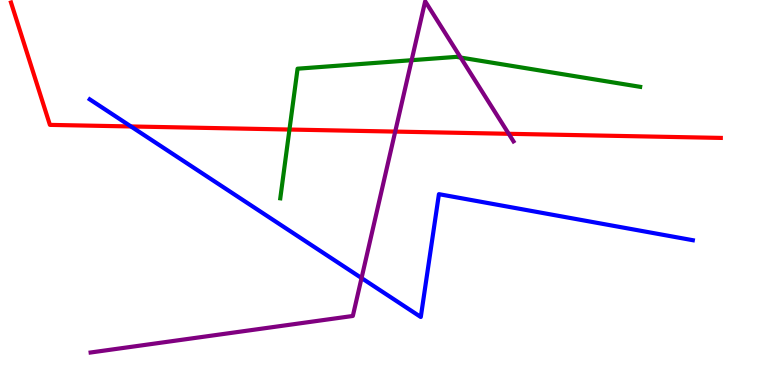[{'lines': ['blue', 'red'], 'intersections': [{'x': 1.69, 'y': 6.72}]}, {'lines': ['green', 'red'], 'intersections': [{'x': 3.74, 'y': 6.64}]}, {'lines': ['purple', 'red'], 'intersections': [{'x': 5.1, 'y': 6.58}, {'x': 6.56, 'y': 6.52}]}, {'lines': ['blue', 'green'], 'intersections': []}, {'lines': ['blue', 'purple'], 'intersections': [{'x': 4.67, 'y': 2.78}]}, {'lines': ['green', 'purple'], 'intersections': [{'x': 5.31, 'y': 8.44}, {'x': 5.94, 'y': 8.51}]}]